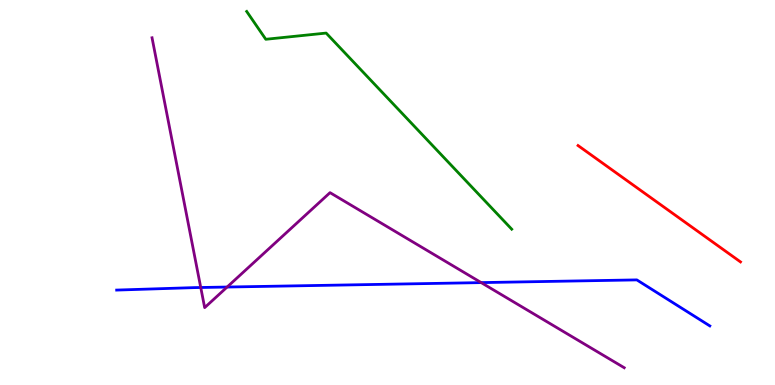[{'lines': ['blue', 'red'], 'intersections': []}, {'lines': ['green', 'red'], 'intersections': []}, {'lines': ['purple', 'red'], 'intersections': []}, {'lines': ['blue', 'green'], 'intersections': []}, {'lines': ['blue', 'purple'], 'intersections': [{'x': 2.59, 'y': 2.53}, {'x': 2.93, 'y': 2.54}, {'x': 6.21, 'y': 2.66}]}, {'lines': ['green', 'purple'], 'intersections': []}]